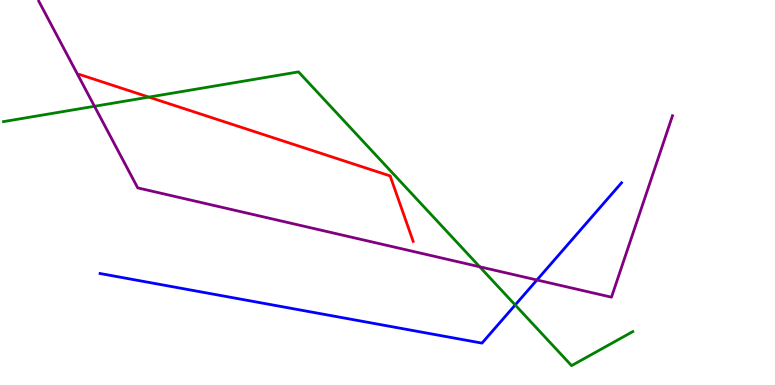[{'lines': ['blue', 'red'], 'intersections': []}, {'lines': ['green', 'red'], 'intersections': [{'x': 1.92, 'y': 7.48}]}, {'lines': ['purple', 'red'], 'intersections': []}, {'lines': ['blue', 'green'], 'intersections': [{'x': 6.65, 'y': 2.08}]}, {'lines': ['blue', 'purple'], 'intersections': [{'x': 6.93, 'y': 2.73}]}, {'lines': ['green', 'purple'], 'intersections': [{'x': 1.22, 'y': 7.24}, {'x': 6.19, 'y': 3.07}]}]